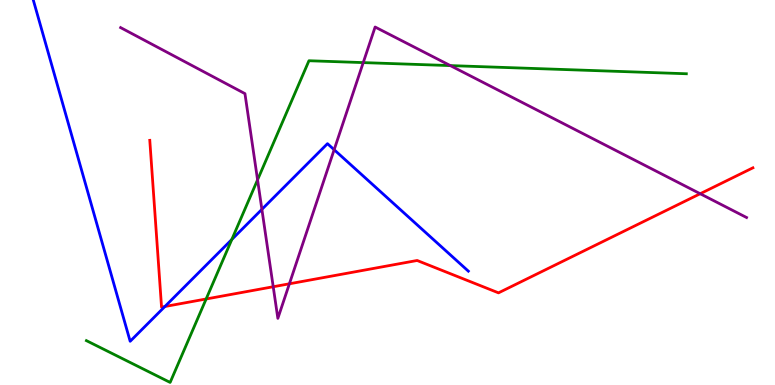[{'lines': ['blue', 'red'], 'intersections': [{'x': 2.13, 'y': 2.04}]}, {'lines': ['green', 'red'], 'intersections': [{'x': 2.66, 'y': 2.23}]}, {'lines': ['purple', 'red'], 'intersections': [{'x': 3.53, 'y': 2.55}, {'x': 3.73, 'y': 2.63}, {'x': 9.03, 'y': 4.97}]}, {'lines': ['blue', 'green'], 'intersections': [{'x': 2.99, 'y': 3.78}]}, {'lines': ['blue', 'purple'], 'intersections': [{'x': 3.38, 'y': 4.56}, {'x': 4.31, 'y': 6.11}]}, {'lines': ['green', 'purple'], 'intersections': [{'x': 3.32, 'y': 5.33}, {'x': 4.69, 'y': 8.37}, {'x': 5.81, 'y': 8.3}]}]